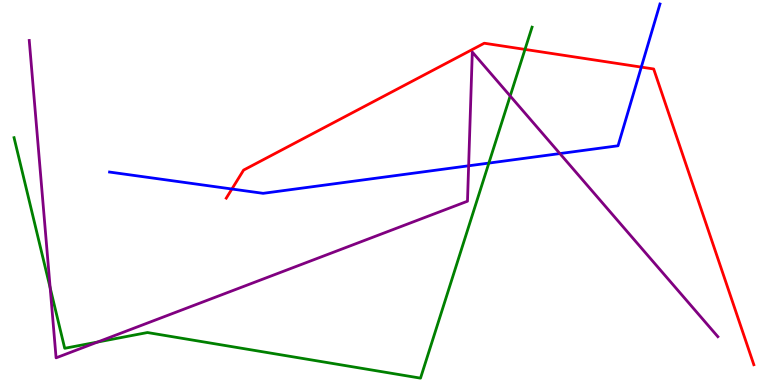[{'lines': ['blue', 'red'], 'intersections': [{'x': 2.99, 'y': 5.09}, {'x': 8.27, 'y': 8.26}]}, {'lines': ['green', 'red'], 'intersections': [{'x': 6.77, 'y': 8.72}]}, {'lines': ['purple', 'red'], 'intersections': []}, {'lines': ['blue', 'green'], 'intersections': [{'x': 6.31, 'y': 5.76}]}, {'lines': ['blue', 'purple'], 'intersections': [{'x': 6.05, 'y': 5.69}, {'x': 7.22, 'y': 6.01}]}, {'lines': ['green', 'purple'], 'intersections': [{'x': 0.647, 'y': 2.52}, {'x': 1.26, 'y': 1.12}, {'x': 6.58, 'y': 7.51}]}]